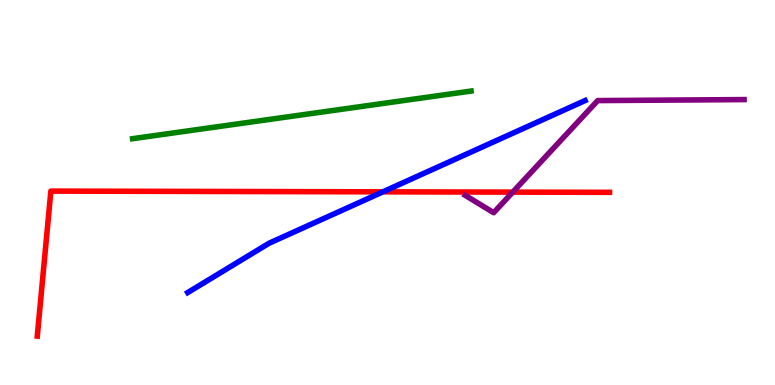[{'lines': ['blue', 'red'], 'intersections': [{'x': 4.94, 'y': 5.02}]}, {'lines': ['green', 'red'], 'intersections': []}, {'lines': ['purple', 'red'], 'intersections': [{'x': 6.62, 'y': 5.01}]}, {'lines': ['blue', 'green'], 'intersections': []}, {'lines': ['blue', 'purple'], 'intersections': []}, {'lines': ['green', 'purple'], 'intersections': []}]